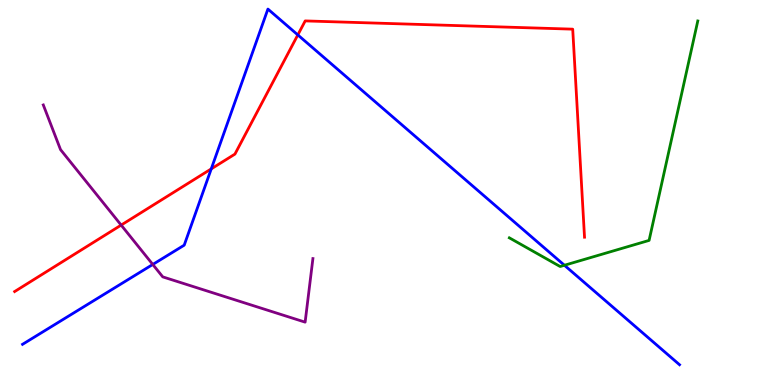[{'lines': ['blue', 'red'], 'intersections': [{'x': 2.73, 'y': 5.61}, {'x': 3.84, 'y': 9.09}]}, {'lines': ['green', 'red'], 'intersections': []}, {'lines': ['purple', 'red'], 'intersections': [{'x': 1.56, 'y': 4.15}]}, {'lines': ['blue', 'green'], 'intersections': [{'x': 7.28, 'y': 3.11}]}, {'lines': ['blue', 'purple'], 'intersections': [{'x': 1.97, 'y': 3.13}]}, {'lines': ['green', 'purple'], 'intersections': []}]